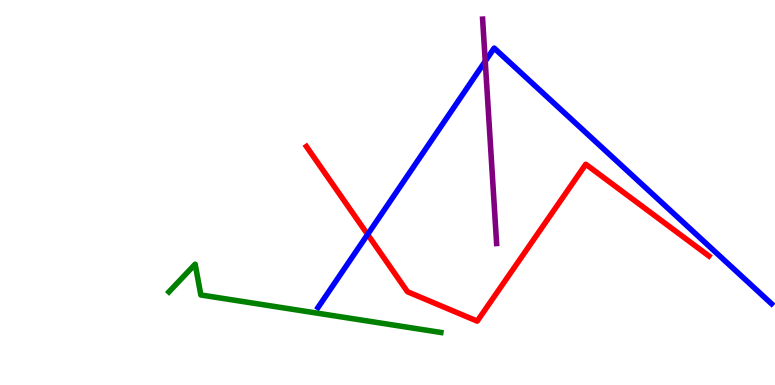[{'lines': ['blue', 'red'], 'intersections': [{'x': 4.74, 'y': 3.91}]}, {'lines': ['green', 'red'], 'intersections': []}, {'lines': ['purple', 'red'], 'intersections': []}, {'lines': ['blue', 'green'], 'intersections': []}, {'lines': ['blue', 'purple'], 'intersections': [{'x': 6.26, 'y': 8.41}]}, {'lines': ['green', 'purple'], 'intersections': []}]